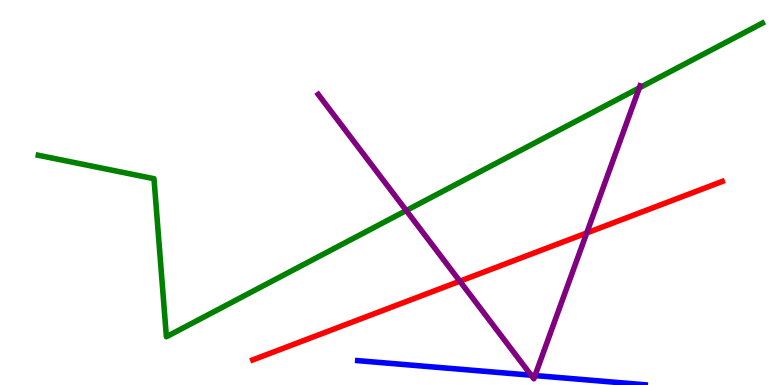[{'lines': ['blue', 'red'], 'intersections': []}, {'lines': ['green', 'red'], 'intersections': []}, {'lines': ['purple', 'red'], 'intersections': [{'x': 5.93, 'y': 2.7}, {'x': 7.57, 'y': 3.95}]}, {'lines': ['blue', 'green'], 'intersections': []}, {'lines': ['blue', 'purple'], 'intersections': [{'x': 6.85, 'y': 0.254}, {'x': 6.9, 'y': 0.246}]}, {'lines': ['green', 'purple'], 'intersections': [{'x': 5.24, 'y': 4.53}, {'x': 8.25, 'y': 7.72}]}]